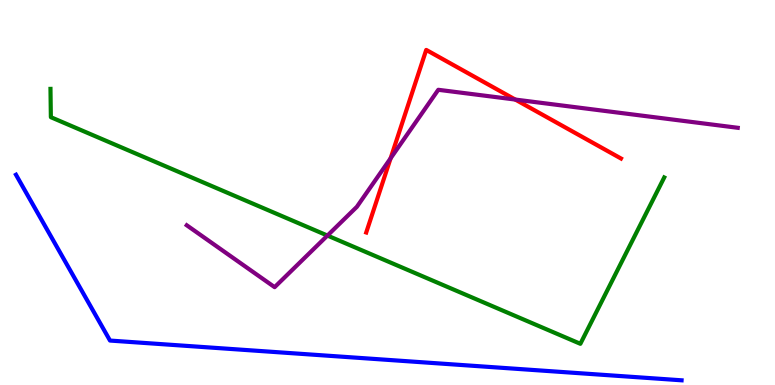[{'lines': ['blue', 'red'], 'intersections': []}, {'lines': ['green', 'red'], 'intersections': []}, {'lines': ['purple', 'red'], 'intersections': [{'x': 5.04, 'y': 5.89}, {'x': 6.65, 'y': 7.41}]}, {'lines': ['blue', 'green'], 'intersections': []}, {'lines': ['blue', 'purple'], 'intersections': []}, {'lines': ['green', 'purple'], 'intersections': [{'x': 4.23, 'y': 3.88}]}]